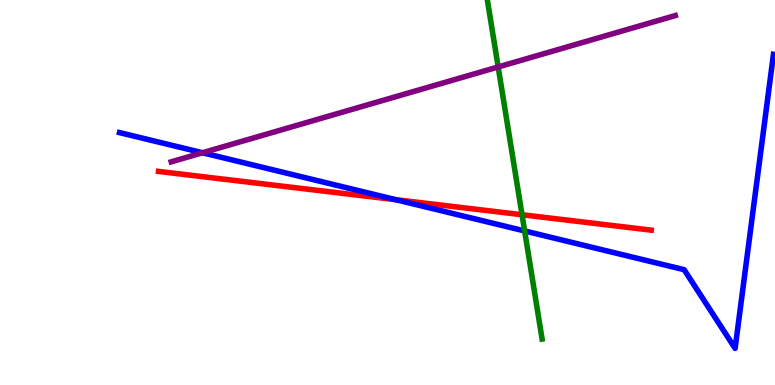[{'lines': ['blue', 'red'], 'intersections': [{'x': 5.11, 'y': 4.81}]}, {'lines': ['green', 'red'], 'intersections': [{'x': 6.74, 'y': 4.42}]}, {'lines': ['purple', 'red'], 'intersections': []}, {'lines': ['blue', 'green'], 'intersections': [{'x': 6.77, 'y': 4.0}]}, {'lines': ['blue', 'purple'], 'intersections': [{'x': 2.61, 'y': 6.03}]}, {'lines': ['green', 'purple'], 'intersections': [{'x': 6.43, 'y': 8.26}]}]